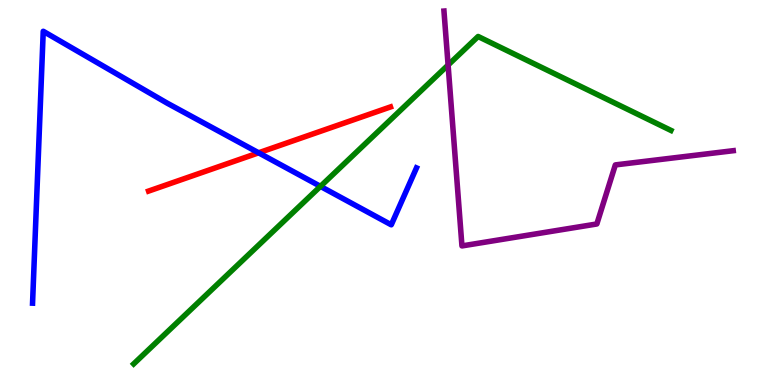[{'lines': ['blue', 'red'], 'intersections': [{'x': 3.34, 'y': 6.03}]}, {'lines': ['green', 'red'], 'intersections': []}, {'lines': ['purple', 'red'], 'intersections': []}, {'lines': ['blue', 'green'], 'intersections': [{'x': 4.13, 'y': 5.16}]}, {'lines': ['blue', 'purple'], 'intersections': []}, {'lines': ['green', 'purple'], 'intersections': [{'x': 5.78, 'y': 8.31}]}]